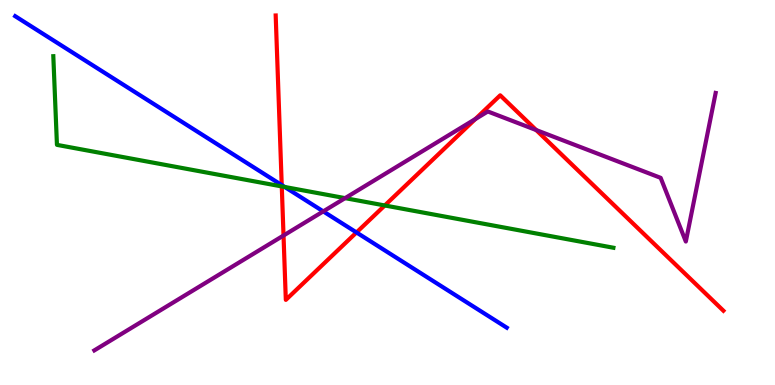[{'lines': ['blue', 'red'], 'intersections': [{'x': 3.64, 'y': 5.19}, {'x': 4.6, 'y': 3.96}]}, {'lines': ['green', 'red'], 'intersections': [{'x': 3.64, 'y': 5.16}, {'x': 4.96, 'y': 4.66}]}, {'lines': ['purple', 'red'], 'intersections': [{'x': 3.66, 'y': 3.88}, {'x': 6.13, 'y': 6.91}, {'x': 6.92, 'y': 6.62}]}, {'lines': ['blue', 'green'], 'intersections': [{'x': 3.67, 'y': 5.14}]}, {'lines': ['blue', 'purple'], 'intersections': [{'x': 4.17, 'y': 4.51}]}, {'lines': ['green', 'purple'], 'intersections': [{'x': 4.45, 'y': 4.85}]}]